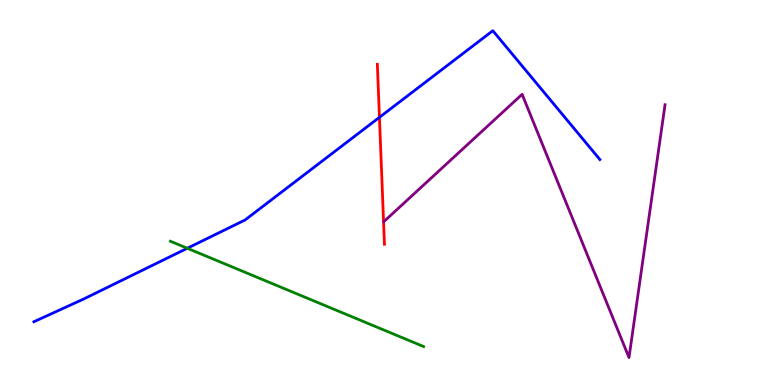[{'lines': ['blue', 'red'], 'intersections': [{'x': 4.9, 'y': 6.95}]}, {'lines': ['green', 'red'], 'intersections': []}, {'lines': ['purple', 'red'], 'intersections': []}, {'lines': ['blue', 'green'], 'intersections': [{'x': 2.42, 'y': 3.55}]}, {'lines': ['blue', 'purple'], 'intersections': []}, {'lines': ['green', 'purple'], 'intersections': []}]